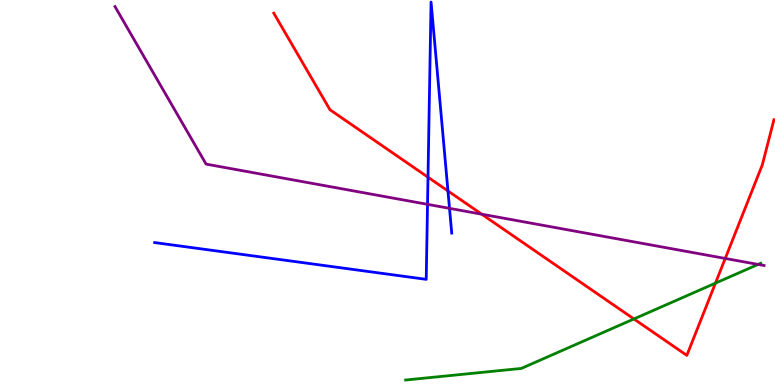[{'lines': ['blue', 'red'], 'intersections': [{'x': 5.52, 'y': 5.4}, {'x': 5.78, 'y': 5.04}]}, {'lines': ['green', 'red'], 'intersections': [{'x': 8.18, 'y': 1.72}, {'x': 9.23, 'y': 2.65}]}, {'lines': ['purple', 'red'], 'intersections': [{'x': 6.22, 'y': 4.44}, {'x': 9.36, 'y': 3.29}]}, {'lines': ['blue', 'green'], 'intersections': []}, {'lines': ['blue', 'purple'], 'intersections': [{'x': 5.52, 'y': 4.69}, {'x': 5.8, 'y': 4.59}]}, {'lines': ['green', 'purple'], 'intersections': [{'x': 9.78, 'y': 3.13}]}]